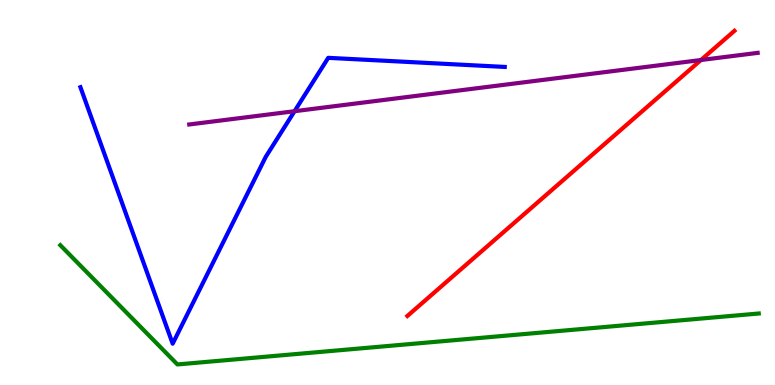[{'lines': ['blue', 'red'], 'intersections': []}, {'lines': ['green', 'red'], 'intersections': []}, {'lines': ['purple', 'red'], 'intersections': [{'x': 9.04, 'y': 8.44}]}, {'lines': ['blue', 'green'], 'intersections': []}, {'lines': ['blue', 'purple'], 'intersections': [{'x': 3.8, 'y': 7.11}]}, {'lines': ['green', 'purple'], 'intersections': []}]